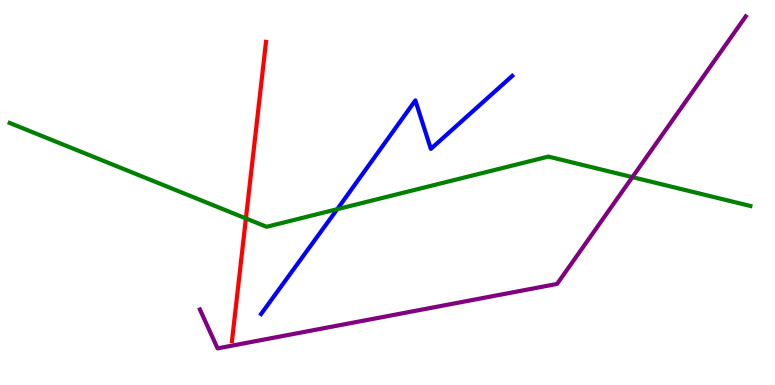[{'lines': ['blue', 'red'], 'intersections': []}, {'lines': ['green', 'red'], 'intersections': [{'x': 3.17, 'y': 4.33}]}, {'lines': ['purple', 'red'], 'intersections': []}, {'lines': ['blue', 'green'], 'intersections': [{'x': 4.35, 'y': 4.57}]}, {'lines': ['blue', 'purple'], 'intersections': []}, {'lines': ['green', 'purple'], 'intersections': [{'x': 8.16, 'y': 5.4}]}]